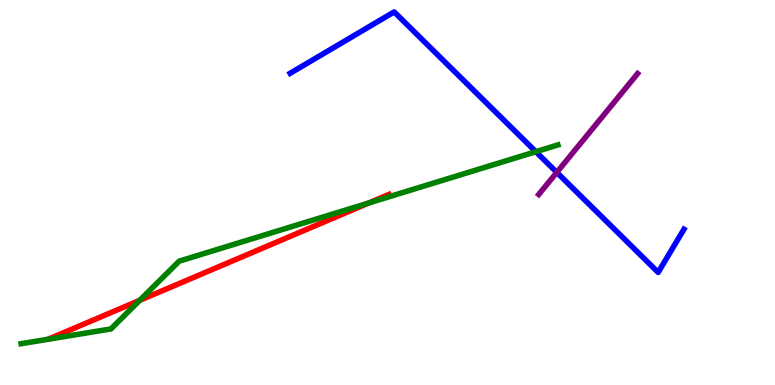[{'lines': ['blue', 'red'], 'intersections': []}, {'lines': ['green', 'red'], 'intersections': [{'x': 1.8, 'y': 2.2}, {'x': 4.76, 'y': 4.73}]}, {'lines': ['purple', 'red'], 'intersections': []}, {'lines': ['blue', 'green'], 'intersections': [{'x': 6.91, 'y': 6.06}]}, {'lines': ['blue', 'purple'], 'intersections': [{'x': 7.18, 'y': 5.52}]}, {'lines': ['green', 'purple'], 'intersections': []}]